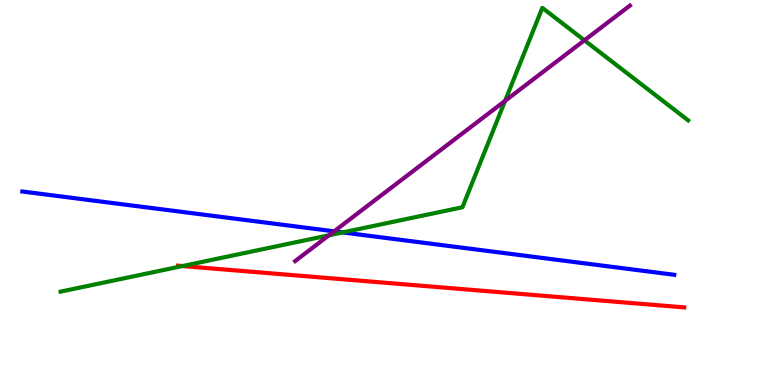[{'lines': ['blue', 'red'], 'intersections': []}, {'lines': ['green', 'red'], 'intersections': [{'x': 2.35, 'y': 3.09}]}, {'lines': ['purple', 'red'], 'intersections': []}, {'lines': ['blue', 'green'], 'intersections': [{'x': 4.42, 'y': 3.96}]}, {'lines': ['blue', 'purple'], 'intersections': [{'x': 4.31, 'y': 3.99}]}, {'lines': ['green', 'purple'], 'intersections': [{'x': 4.24, 'y': 3.89}, {'x': 6.52, 'y': 7.38}, {'x': 7.54, 'y': 8.95}]}]